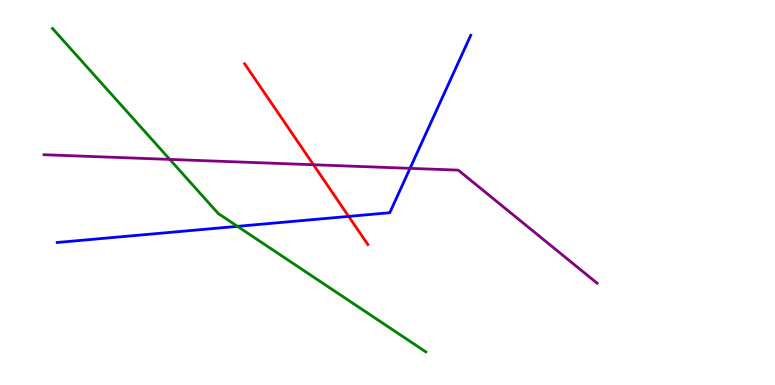[{'lines': ['blue', 'red'], 'intersections': [{'x': 4.5, 'y': 4.38}]}, {'lines': ['green', 'red'], 'intersections': []}, {'lines': ['purple', 'red'], 'intersections': [{'x': 4.04, 'y': 5.72}]}, {'lines': ['blue', 'green'], 'intersections': [{'x': 3.06, 'y': 4.12}]}, {'lines': ['blue', 'purple'], 'intersections': [{'x': 5.29, 'y': 5.63}]}, {'lines': ['green', 'purple'], 'intersections': [{'x': 2.19, 'y': 5.86}]}]